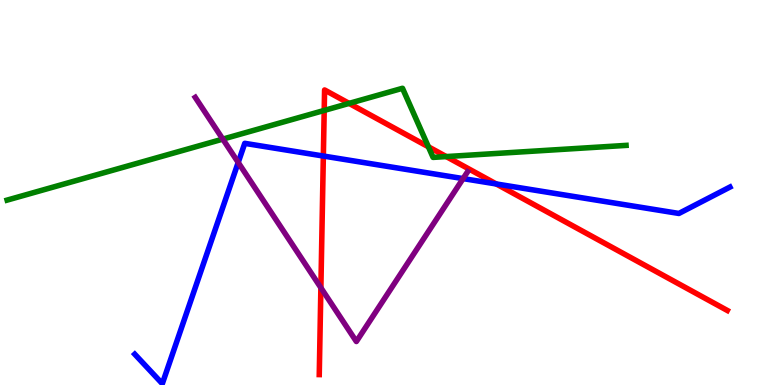[{'lines': ['blue', 'red'], 'intersections': [{'x': 4.17, 'y': 5.95}, {'x': 6.4, 'y': 5.22}]}, {'lines': ['green', 'red'], 'intersections': [{'x': 4.18, 'y': 7.13}, {'x': 4.5, 'y': 7.31}, {'x': 5.53, 'y': 6.19}, {'x': 5.76, 'y': 5.93}]}, {'lines': ['purple', 'red'], 'intersections': [{'x': 4.14, 'y': 2.53}]}, {'lines': ['blue', 'green'], 'intersections': []}, {'lines': ['blue', 'purple'], 'intersections': [{'x': 3.07, 'y': 5.78}, {'x': 5.98, 'y': 5.36}]}, {'lines': ['green', 'purple'], 'intersections': [{'x': 2.87, 'y': 6.39}]}]